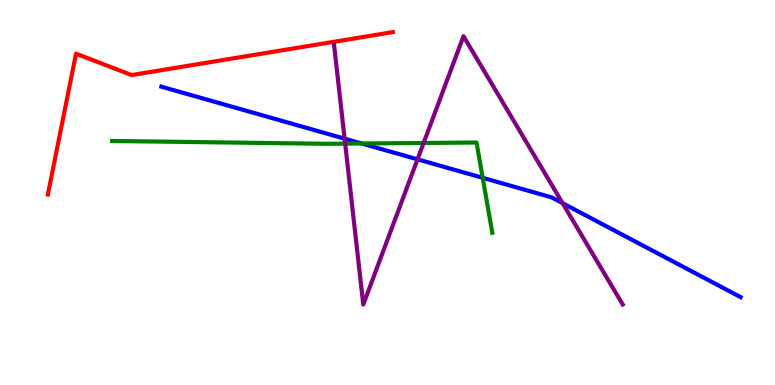[{'lines': ['blue', 'red'], 'intersections': []}, {'lines': ['green', 'red'], 'intersections': []}, {'lines': ['purple', 'red'], 'intersections': []}, {'lines': ['blue', 'green'], 'intersections': [{'x': 4.67, 'y': 6.27}, {'x': 6.23, 'y': 5.38}]}, {'lines': ['blue', 'purple'], 'intersections': [{'x': 4.45, 'y': 6.4}, {'x': 5.39, 'y': 5.86}, {'x': 7.26, 'y': 4.72}]}, {'lines': ['green', 'purple'], 'intersections': [{'x': 4.45, 'y': 6.27}, {'x': 5.47, 'y': 6.29}]}]